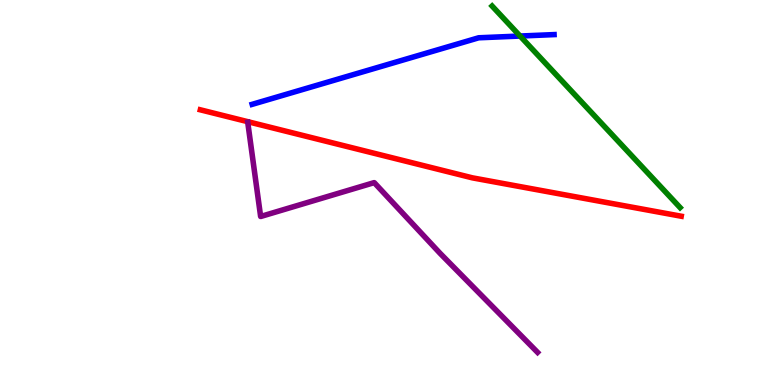[{'lines': ['blue', 'red'], 'intersections': []}, {'lines': ['green', 'red'], 'intersections': []}, {'lines': ['purple', 'red'], 'intersections': []}, {'lines': ['blue', 'green'], 'intersections': [{'x': 6.71, 'y': 9.06}]}, {'lines': ['blue', 'purple'], 'intersections': []}, {'lines': ['green', 'purple'], 'intersections': []}]